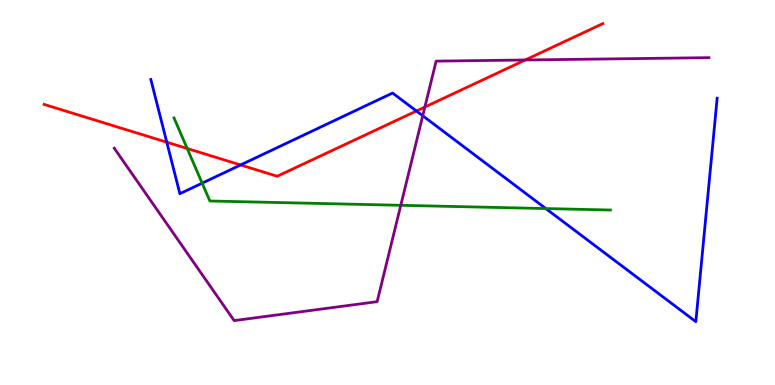[{'lines': ['blue', 'red'], 'intersections': [{'x': 2.15, 'y': 6.31}, {'x': 3.1, 'y': 5.72}, {'x': 5.37, 'y': 7.12}]}, {'lines': ['green', 'red'], 'intersections': [{'x': 2.42, 'y': 6.14}]}, {'lines': ['purple', 'red'], 'intersections': [{'x': 5.48, 'y': 7.22}, {'x': 6.78, 'y': 8.44}]}, {'lines': ['blue', 'green'], 'intersections': [{'x': 2.61, 'y': 5.24}, {'x': 7.04, 'y': 4.58}]}, {'lines': ['blue', 'purple'], 'intersections': [{'x': 5.45, 'y': 6.99}]}, {'lines': ['green', 'purple'], 'intersections': [{'x': 5.17, 'y': 4.67}]}]